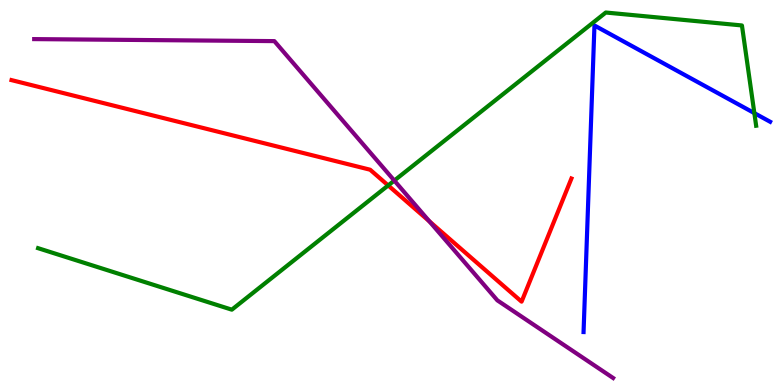[{'lines': ['blue', 'red'], 'intersections': []}, {'lines': ['green', 'red'], 'intersections': [{'x': 5.01, 'y': 5.18}]}, {'lines': ['purple', 'red'], 'intersections': [{'x': 5.54, 'y': 4.25}]}, {'lines': ['blue', 'green'], 'intersections': [{'x': 9.73, 'y': 7.06}]}, {'lines': ['blue', 'purple'], 'intersections': []}, {'lines': ['green', 'purple'], 'intersections': [{'x': 5.09, 'y': 5.31}]}]